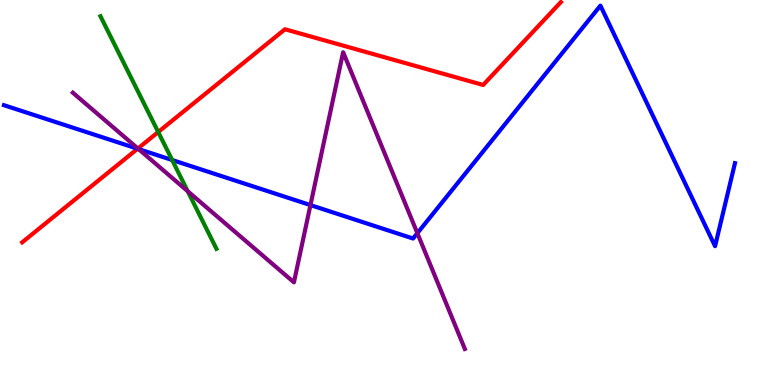[{'lines': ['blue', 'red'], 'intersections': [{'x': 1.78, 'y': 6.14}]}, {'lines': ['green', 'red'], 'intersections': [{'x': 2.04, 'y': 6.57}]}, {'lines': ['purple', 'red'], 'intersections': [{'x': 1.78, 'y': 6.14}]}, {'lines': ['blue', 'green'], 'intersections': [{'x': 2.22, 'y': 5.84}]}, {'lines': ['blue', 'purple'], 'intersections': [{'x': 1.79, 'y': 6.13}, {'x': 4.01, 'y': 4.67}, {'x': 5.39, 'y': 3.94}]}, {'lines': ['green', 'purple'], 'intersections': [{'x': 2.42, 'y': 5.03}]}]